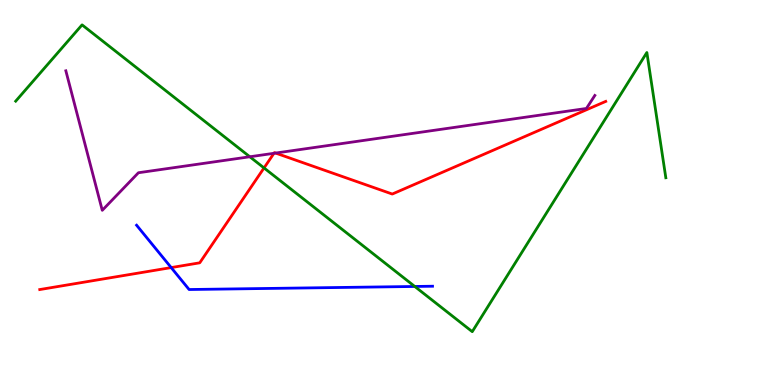[{'lines': ['blue', 'red'], 'intersections': [{'x': 2.21, 'y': 3.05}]}, {'lines': ['green', 'red'], 'intersections': [{'x': 3.41, 'y': 5.64}]}, {'lines': ['purple', 'red'], 'intersections': [{'x': 3.53, 'y': 6.02}, {'x': 3.56, 'y': 6.02}]}, {'lines': ['blue', 'green'], 'intersections': [{'x': 5.35, 'y': 2.56}]}, {'lines': ['blue', 'purple'], 'intersections': []}, {'lines': ['green', 'purple'], 'intersections': [{'x': 3.22, 'y': 5.93}]}]